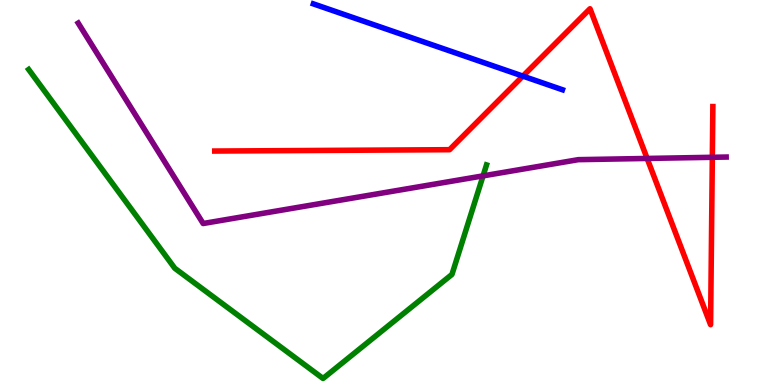[{'lines': ['blue', 'red'], 'intersections': [{'x': 6.75, 'y': 8.02}]}, {'lines': ['green', 'red'], 'intersections': []}, {'lines': ['purple', 'red'], 'intersections': [{'x': 8.35, 'y': 5.88}, {'x': 9.19, 'y': 5.91}]}, {'lines': ['blue', 'green'], 'intersections': []}, {'lines': ['blue', 'purple'], 'intersections': []}, {'lines': ['green', 'purple'], 'intersections': [{'x': 6.23, 'y': 5.43}]}]